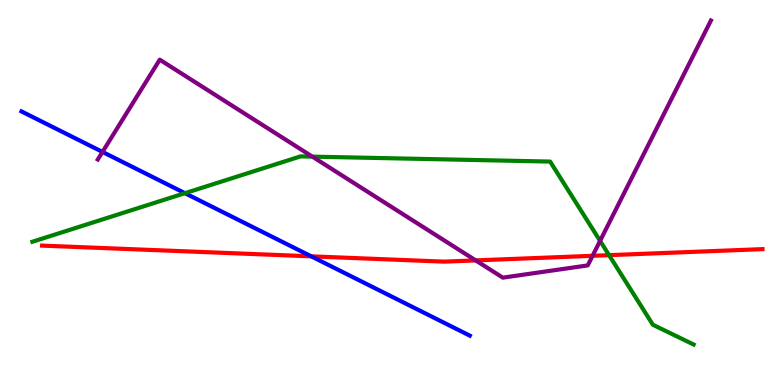[{'lines': ['blue', 'red'], 'intersections': [{'x': 4.02, 'y': 3.34}]}, {'lines': ['green', 'red'], 'intersections': [{'x': 7.86, 'y': 3.37}]}, {'lines': ['purple', 'red'], 'intersections': [{'x': 6.14, 'y': 3.24}, {'x': 7.65, 'y': 3.36}]}, {'lines': ['blue', 'green'], 'intersections': [{'x': 2.39, 'y': 4.98}]}, {'lines': ['blue', 'purple'], 'intersections': [{'x': 1.32, 'y': 6.05}]}, {'lines': ['green', 'purple'], 'intersections': [{'x': 4.03, 'y': 5.93}, {'x': 7.74, 'y': 3.74}]}]